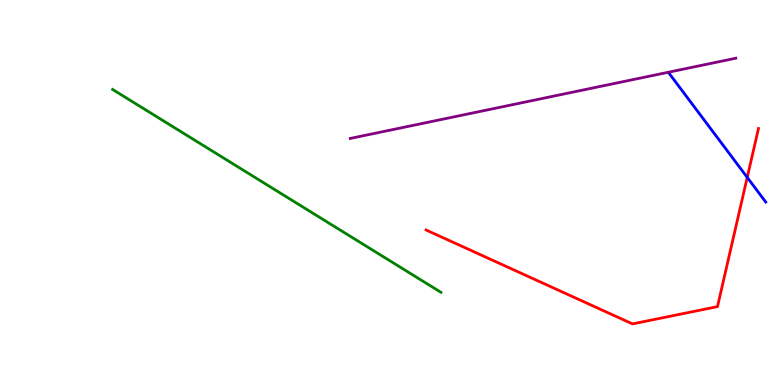[{'lines': ['blue', 'red'], 'intersections': [{'x': 9.64, 'y': 5.39}]}, {'lines': ['green', 'red'], 'intersections': []}, {'lines': ['purple', 'red'], 'intersections': []}, {'lines': ['blue', 'green'], 'intersections': []}, {'lines': ['blue', 'purple'], 'intersections': []}, {'lines': ['green', 'purple'], 'intersections': []}]